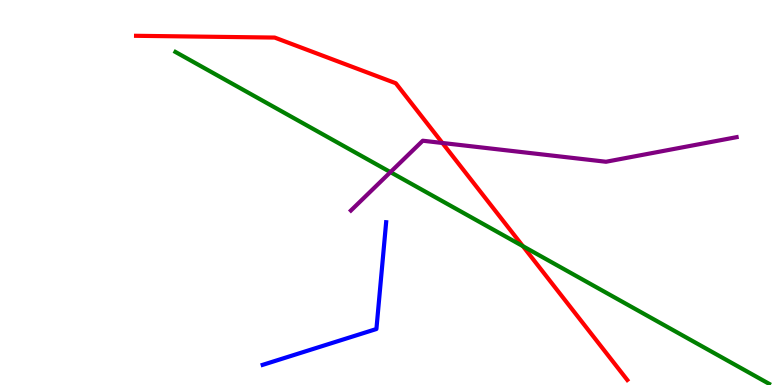[{'lines': ['blue', 'red'], 'intersections': []}, {'lines': ['green', 'red'], 'intersections': [{'x': 6.75, 'y': 3.61}]}, {'lines': ['purple', 'red'], 'intersections': [{'x': 5.71, 'y': 6.29}]}, {'lines': ['blue', 'green'], 'intersections': []}, {'lines': ['blue', 'purple'], 'intersections': []}, {'lines': ['green', 'purple'], 'intersections': [{'x': 5.04, 'y': 5.53}]}]